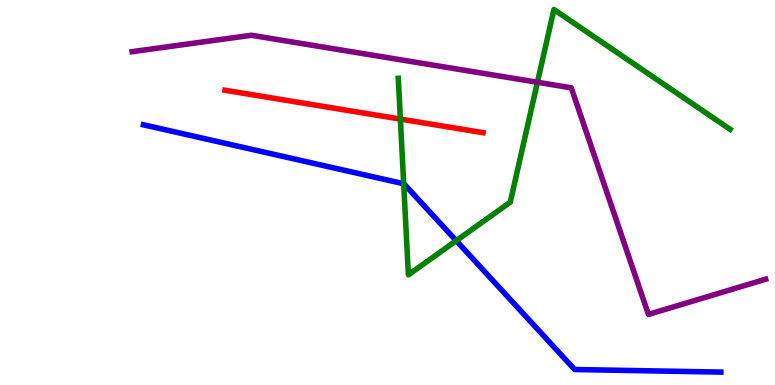[{'lines': ['blue', 'red'], 'intersections': []}, {'lines': ['green', 'red'], 'intersections': [{'x': 5.17, 'y': 6.91}]}, {'lines': ['purple', 'red'], 'intersections': []}, {'lines': ['blue', 'green'], 'intersections': [{'x': 5.21, 'y': 5.23}, {'x': 5.89, 'y': 3.75}]}, {'lines': ['blue', 'purple'], 'intersections': []}, {'lines': ['green', 'purple'], 'intersections': [{'x': 6.93, 'y': 7.86}]}]